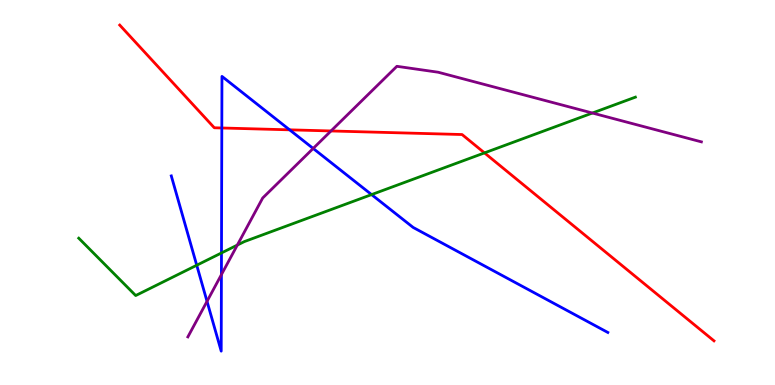[{'lines': ['blue', 'red'], 'intersections': [{'x': 2.86, 'y': 6.68}, {'x': 3.74, 'y': 6.63}]}, {'lines': ['green', 'red'], 'intersections': [{'x': 6.25, 'y': 6.03}]}, {'lines': ['purple', 'red'], 'intersections': [{'x': 4.27, 'y': 6.6}]}, {'lines': ['blue', 'green'], 'intersections': [{'x': 2.54, 'y': 3.11}, {'x': 2.86, 'y': 3.43}, {'x': 4.79, 'y': 4.95}]}, {'lines': ['blue', 'purple'], 'intersections': [{'x': 2.67, 'y': 2.17}, {'x': 2.86, 'y': 2.87}, {'x': 4.04, 'y': 6.14}]}, {'lines': ['green', 'purple'], 'intersections': [{'x': 3.06, 'y': 3.63}, {'x': 7.64, 'y': 7.06}]}]